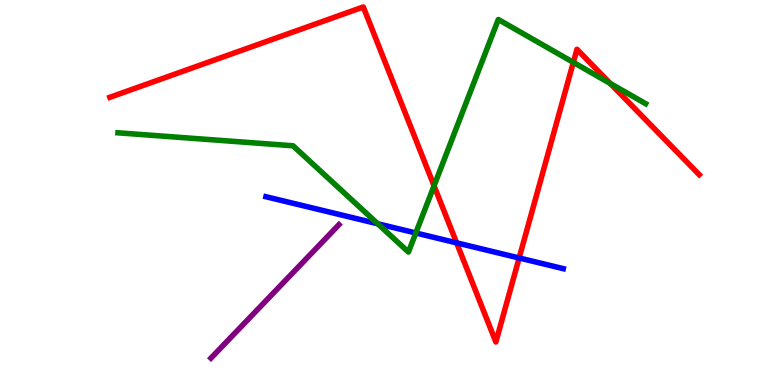[{'lines': ['blue', 'red'], 'intersections': [{'x': 5.89, 'y': 3.69}, {'x': 6.7, 'y': 3.3}]}, {'lines': ['green', 'red'], 'intersections': [{'x': 5.6, 'y': 5.17}, {'x': 7.4, 'y': 8.38}, {'x': 7.87, 'y': 7.83}]}, {'lines': ['purple', 'red'], 'intersections': []}, {'lines': ['blue', 'green'], 'intersections': [{'x': 4.87, 'y': 4.19}, {'x': 5.37, 'y': 3.95}]}, {'lines': ['blue', 'purple'], 'intersections': []}, {'lines': ['green', 'purple'], 'intersections': []}]